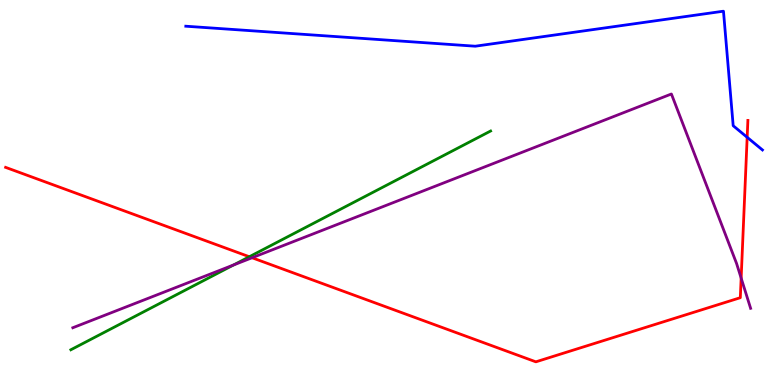[{'lines': ['blue', 'red'], 'intersections': [{'x': 9.64, 'y': 6.43}]}, {'lines': ['green', 'red'], 'intersections': [{'x': 3.22, 'y': 3.33}]}, {'lines': ['purple', 'red'], 'intersections': [{'x': 3.25, 'y': 3.31}, {'x': 9.56, 'y': 2.78}]}, {'lines': ['blue', 'green'], 'intersections': []}, {'lines': ['blue', 'purple'], 'intersections': []}, {'lines': ['green', 'purple'], 'intersections': [{'x': 3.01, 'y': 3.12}]}]